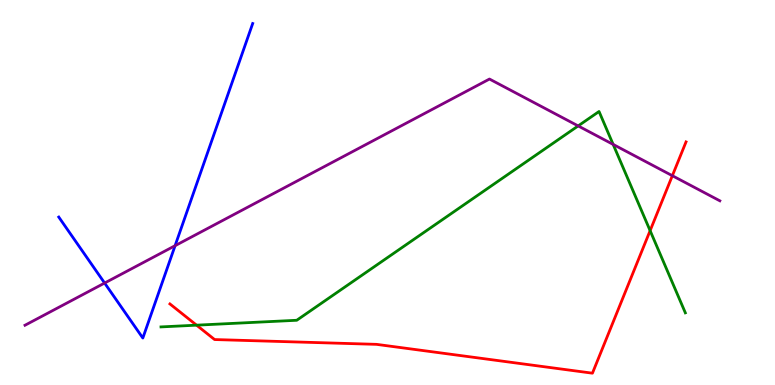[{'lines': ['blue', 'red'], 'intersections': []}, {'lines': ['green', 'red'], 'intersections': [{'x': 2.54, 'y': 1.55}, {'x': 8.39, 'y': 4.01}]}, {'lines': ['purple', 'red'], 'intersections': [{'x': 8.68, 'y': 5.44}]}, {'lines': ['blue', 'green'], 'intersections': []}, {'lines': ['blue', 'purple'], 'intersections': [{'x': 1.35, 'y': 2.65}, {'x': 2.26, 'y': 3.62}]}, {'lines': ['green', 'purple'], 'intersections': [{'x': 7.46, 'y': 6.73}, {'x': 7.91, 'y': 6.25}]}]